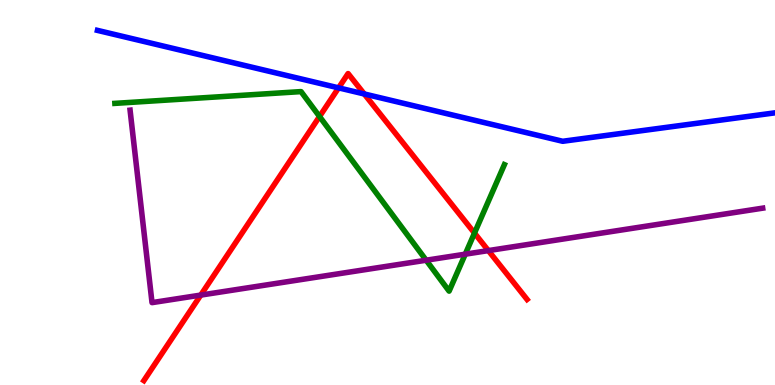[{'lines': ['blue', 'red'], 'intersections': [{'x': 4.37, 'y': 7.72}, {'x': 4.7, 'y': 7.56}]}, {'lines': ['green', 'red'], 'intersections': [{'x': 4.12, 'y': 6.97}, {'x': 6.12, 'y': 3.95}]}, {'lines': ['purple', 'red'], 'intersections': [{'x': 2.59, 'y': 2.34}, {'x': 6.3, 'y': 3.49}]}, {'lines': ['blue', 'green'], 'intersections': []}, {'lines': ['blue', 'purple'], 'intersections': []}, {'lines': ['green', 'purple'], 'intersections': [{'x': 5.5, 'y': 3.24}, {'x': 6.0, 'y': 3.4}]}]